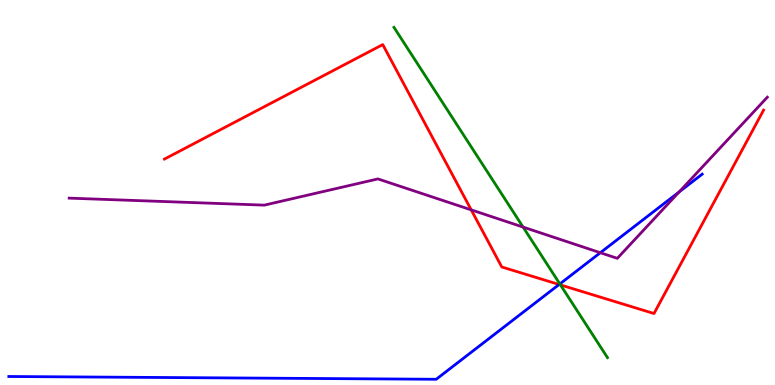[{'lines': ['blue', 'red'], 'intersections': [{'x': 7.21, 'y': 2.61}]}, {'lines': ['green', 'red'], 'intersections': [{'x': 7.23, 'y': 2.6}]}, {'lines': ['purple', 'red'], 'intersections': [{'x': 6.08, 'y': 4.55}]}, {'lines': ['blue', 'green'], 'intersections': [{'x': 7.22, 'y': 2.63}]}, {'lines': ['blue', 'purple'], 'intersections': [{'x': 7.75, 'y': 3.44}, {'x': 8.76, 'y': 5.01}]}, {'lines': ['green', 'purple'], 'intersections': [{'x': 6.75, 'y': 4.1}]}]